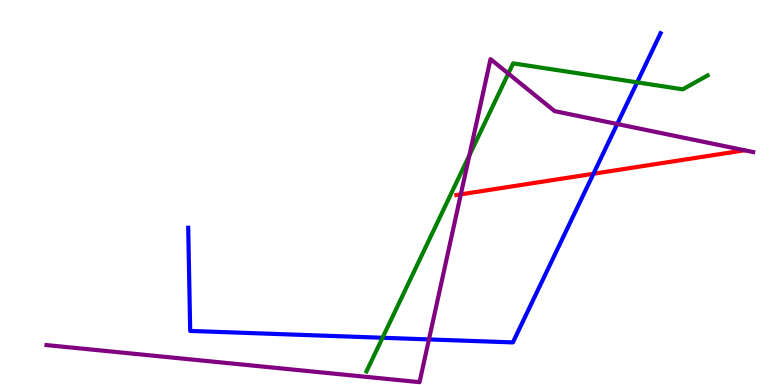[{'lines': ['blue', 'red'], 'intersections': [{'x': 7.66, 'y': 5.49}]}, {'lines': ['green', 'red'], 'intersections': []}, {'lines': ['purple', 'red'], 'intersections': [{'x': 5.95, 'y': 4.95}]}, {'lines': ['blue', 'green'], 'intersections': [{'x': 4.94, 'y': 1.23}, {'x': 8.22, 'y': 7.86}]}, {'lines': ['blue', 'purple'], 'intersections': [{'x': 5.53, 'y': 1.18}, {'x': 7.96, 'y': 6.78}]}, {'lines': ['green', 'purple'], 'intersections': [{'x': 6.06, 'y': 5.97}, {'x': 6.56, 'y': 8.09}]}]